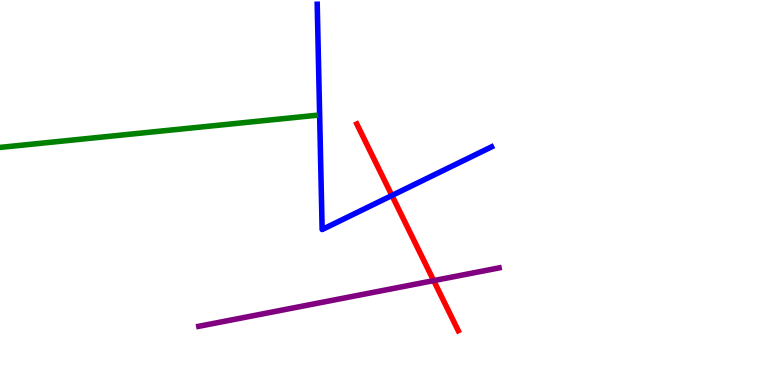[{'lines': ['blue', 'red'], 'intersections': [{'x': 5.06, 'y': 4.92}]}, {'lines': ['green', 'red'], 'intersections': []}, {'lines': ['purple', 'red'], 'intersections': [{'x': 5.6, 'y': 2.71}]}, {'lines': ['blue', 'green'], 'intersections': []}, {'lines': ['blue', 'purple'], 'intersections': []}, {'lines': ['green', 'purple'], 'intersections': []}]